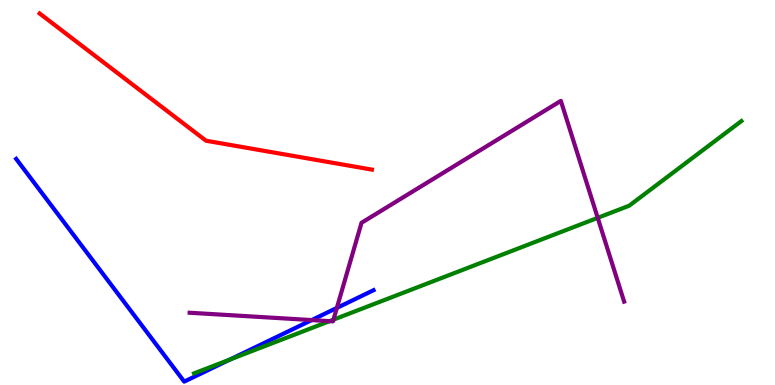[{'lines': ['blue', 'red'], 'intersections': []}, {'lines': ['green', 'red'], 'intersections': []}, {'lines': ['purple', 'red'], 'intersections': []}, {'lines': ['blue', 'green'], 'intersections': [{'x': 2.97, 'y': 0.662}]}, {'lines': ['blue', 'purple'], 'intersections': [{'x': 4.02, 'y': 1.69}, {'x': 4.35, 'y': 2.0}]}, {'lines': ['green', 'purple'], 'intersections': [{'x': 4.25, 'y': 1.66}, {'x': 4.3, 'y': 1.7}, {'x': 7.71, 'y': 4.34}]}]